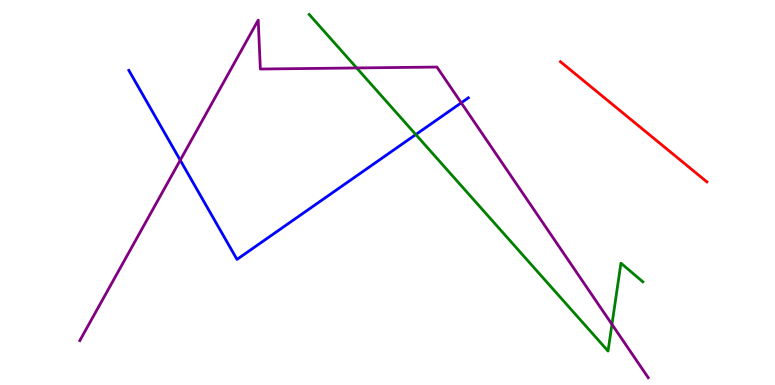[{'lines': ['blue', 'red'], 'intersections': []}, {'lines': ['green', 'red'], 'intersections': []}, {'lines': ['purple', 'red'], 'intersections': []}, {'lines': ['blue', 'green'], 'intersections': [{'x': 5.37, 'y': 6.51}]}, {'lines': ['blue', 'purple'], 'intersections': [{'x': 2.33, 'y': 5.84}, {'x': 5.95, 'y': 7.33}]}, {'lines': ['green', 'purple'], 'intersections': [{'x': 4.6, 'y': 8.24}, {'x': 7.9, 'y': 1.58}]}]